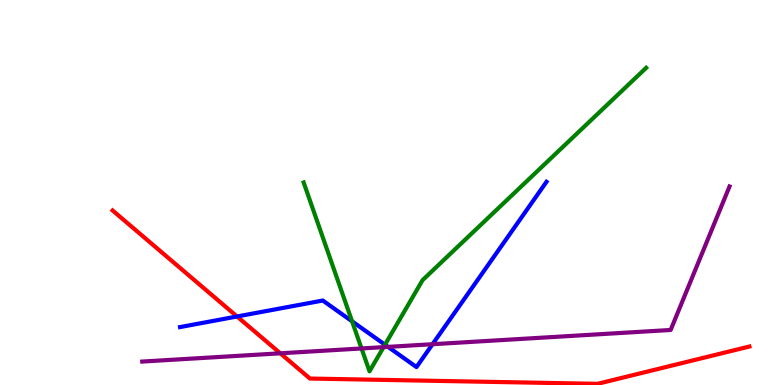[{'lines': ['blue', 'red'], 'intersections': [{'x': 3.06, 'y': 1.78}]}, {'lines': ['green', 'red'], 'intersections': []}, {'lines': ['purple', 'red'], 'intersections': [{'x': 3.62, 'y': 0.823}]}, {'lines': ['blue', 'green'], 'intersections': [{'x': 4.54, 'y': 1.65}, {'x': 4.97, 'y': 1.05}]}, {'lines': ['blue', 'purple'], 'intersections': [{'x': 5.01, 'y': 0.99}, {'x': 5.58, 'y': 1.06}]}, {'lines': ['green', 'purple'], 'intersections': [{'x': 4.66, 'y': 0.949}, {'x': 4.95, 'y': 0.983}]}]